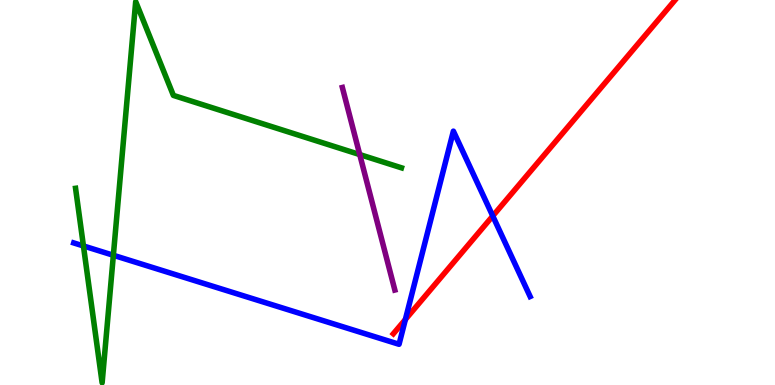[{'lines': ['blue', 'red'], 'intersections': [{'x': 5.23, 'y': 1.7}, {'x': 6.36, 'y': 4.39}]}, {'lines': ['green', 'red'], 'intersections': []}, {'lines': ['purple', 'red'], 'intersections': []}, {'lines': ['blue', 'green'], 'intersections': [{'x': 1.08, 'y': 3.61}, {'x': 1.46, 'y': 3.37}]}, {'lines': ['blue', 'purple'], 'intersections': []}, {'lines': ['green', 'purple'], 'intersections': [{'x': 4.64, 'y': 5.99}]}]